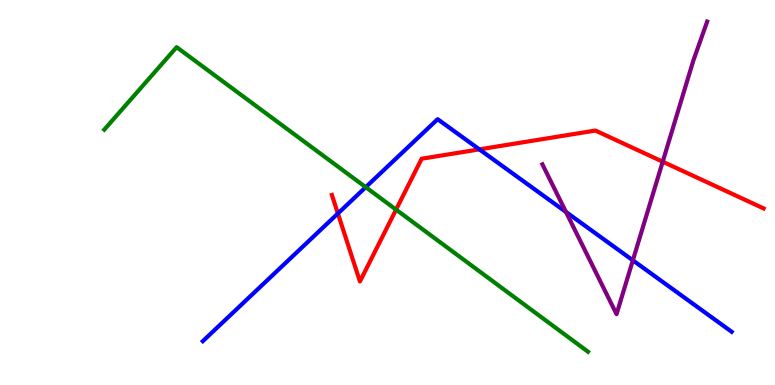[{'lines': ['blue', 'red'], 'intersections': [{'x': 4.36, 'y': 4.45}, {'x': 6.19, 'y': 6.12}]}, {'lines': ['green', 'red'], 'intersections': [{'x': 5.11, 'y': 4.55}]}, {'lines': ['purple', 'red'], 'intersections': [{'x': 8.55, 'y': 5.8}]}, {'lines': ['blue', 'green'], 'intersections': [{'x': 4.72, 'y': 5.14}]}, {'lines': ['blue', 'purple'], 'intersections': [{'x': 7.3, 'y': 4.49}, {'x': 8.17, 'y': 3.24}]}, {'lines': ['green', 'purple'], 'intersections': []}]